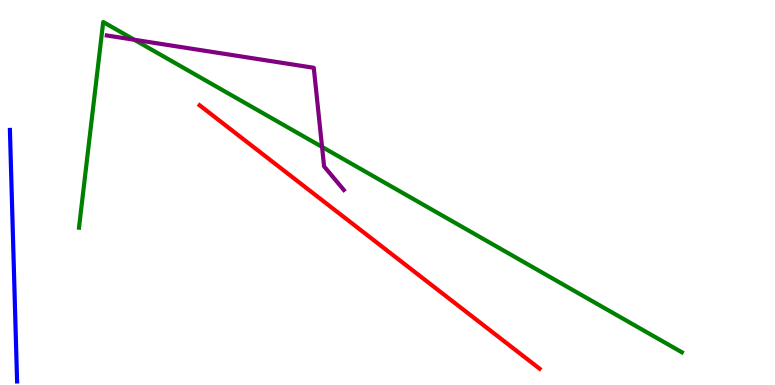[{'lines': ['blue', 'red'], 'intersections': []}, {'lines': ['green', 'red'], 'intersections': []}, {'lines': ['purple', 'red'], 'intersections': []}, {'lines': ['blue', 'green'], 'intersections': []}, {'lines': ['blue', 'purple'], 'intersections': []}, {'lines': ['green', 'purple'], 'intersections': [{'x': 1.73, 'y': 8.97}, {'x': 4.16, 'y': 6.18}]}]